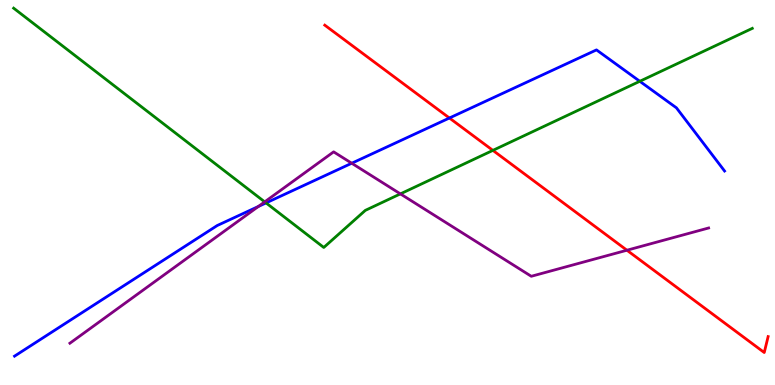[{'lines': ['blue', 'red'], 'intersections': [{'x': 5.8, 'y': 6.93}]}, {'lines': ['green', 'red'], 'intersections': [{'x': 6.36, 'y': 6.09}]}, {'lines': ['purple', 'red'], 'intersections': [{'x': 8.09, 'y': 3.5}]}, {'lines': ['blue', 'green'], 'intersections': [{'x': 3.43, 'y': 4.73}, {'x': 8.26, 'y': 7.89}]}, {'lines': ['blue', 'purple'], 'intersections': [{'x': 3.33, 'y': 4.64}, {'x': 4.54, 'y': 5.76}]}, {'lines': ['green', 'purple'], 'intersections': [{'x': 3.42, 'y': 4.76}, {'x': 5.17, 'y': 4.96}]}]